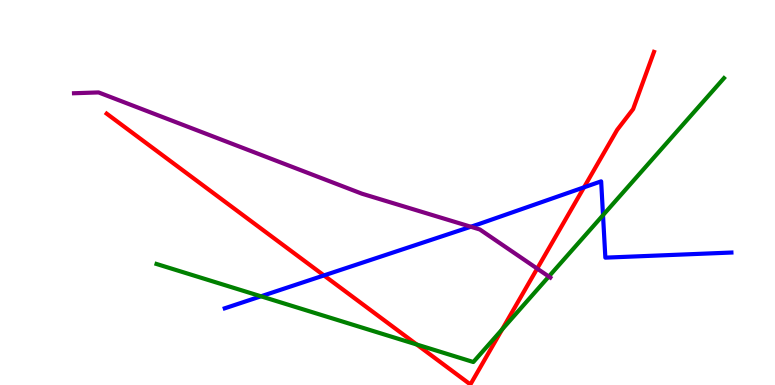[{'lines': ['blue', 'red'], 'intersections': [{'x': 4.18, 'y': 2.85}, {'x': 7.54, 'y': 5.13}]}, {'lines': ['green', 'red'], 'intersections': [{'x': 5.38, 'y': 1.05}, {'x': 6.48, 'y': 1.44}]}, {'lines': ['purple', 'red'], 'intersections': [{'x': 6.93, 'y': 3.02}]}, {'lines': ['blue', 'green'], 'intersections': [{'x': 3.37, 'y': 2.3}, {'x': 7.78, 'y': 4.41}]}, {'lines': ['blue', 'purple'], 'intersections': [{'x': 6.07, 'y': 4.11}]}, {'lines': ['green', 'purple'], 'intersections': [{'x': 7.08, 'y': 2.82}]}]